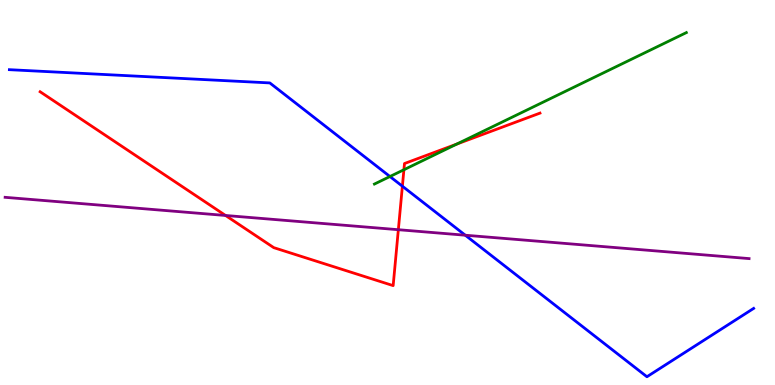[{'lines': ['blue', 'red'], 'intersections': [{'x': 5.19, 'y': 5.16}]}, {'lines': ['green', 'red'], 'intersections': [{'x': 5.21, 'y': 5.59}, {'x': 5.89, 'y': 6.26}]}, {'lines': ['purple', 'red'], 'intersections': [{'x': 2.91, 'y': 4.4}, {'x': 5.14, 'y': 4.03}]}, {'lines': ['blue', 'green'], 'intersections': [{'x': 5.03, 'y': 5.42}]}, {'lines': ['blue', 'purple'], 'intersections': [{'x': 6.0, 'y': 3.89}]}, {'lines': ['green', 'purple'], 'intersections': []}]